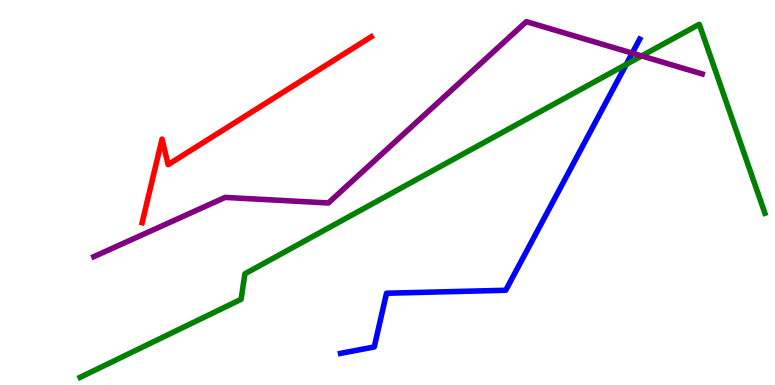[{'lines': ['blue', 'red'], 'intersections': []}, {'lines': ['green', 'red'], 'intersections': []}, {'lines': ['purple', 'red'], 'intersections': []}, {'lines': ['blue', 'green'], 'intersections': [{'x': 8.08, 'y': 8.33}]}, {'lines': ['blue', 'purple'], 'intersections': [{'x': 8.16, 'y': 8.62}]}, {'lines': ['green', 'purple'], 'intersections': [{'x': 8.28, 'y': 8.55}]}]